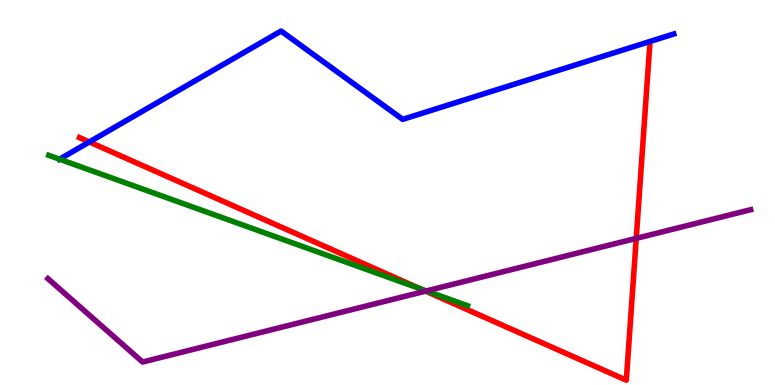[{'lines': ['blue', 'red'], 'intersections': [{'x': 1.15, 'y': 6.31}]}, {'lines': ['green', 'red'], 'intersections': [{'x': 5.42, 'y': 2.5}]}, {'lines': ['purple', 'red'], 'intersections': [{'x': 5.49, 'y': 2.44}, {'x': 8.21, 'y': 3.81}]}, {'lines': ['blue', 'green'], 'intersections': [{'x': 0.768, 'y': 5.87}]}, {'lines': ['blue', 'purple'], 'intersections': []}, {'lines': ['green', 'purple'], 'intersections': [{'x': 5.5, 'y': 2.44}]}]